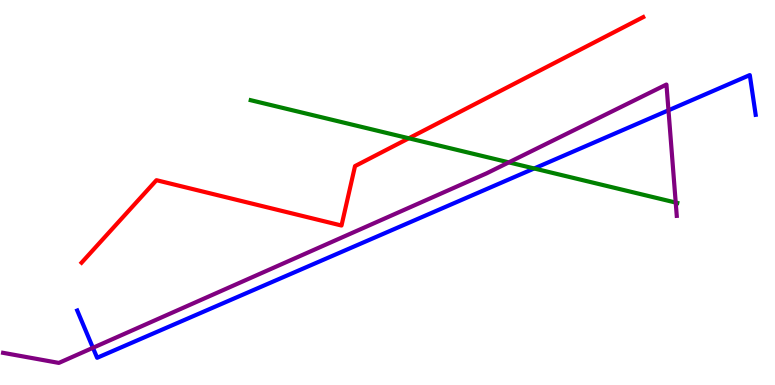[{'lines': ['blue', 'red'], 'intersections': []}, {'lines': ['green', 'red'], 'intersections': [{'x': 5.28, 'y': 6.41}]}, {'lines': ['purple', 'red'], 'intersections': []}, {'lines': ['blue', 'green'], 'intersections': [{'x': 6.89, 'y': 5.62}]}, {'lines': ['blue', 'purple'], 'intersections': [{'x': 1.2, 'y': 0.966}, {'x': 8.63, 'y': 7.14}]}, {'lines': ['green', 'purple'], 'intersections': [{'x': 6.57, 'y': 5.78}, {'x': 8.72, 'y': 4.74}]}]